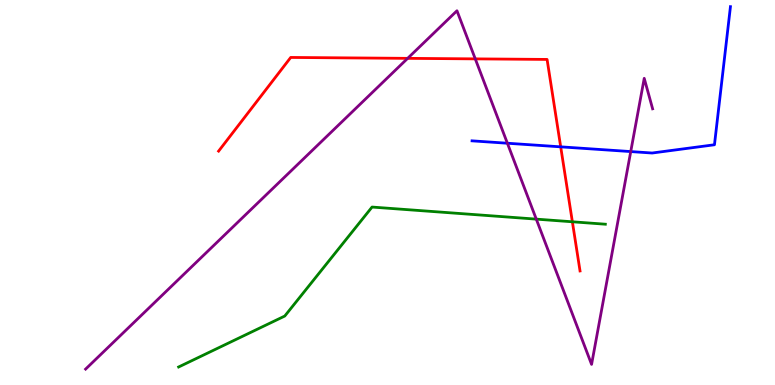[{'lines': ['blue', 'red'], 'intersections': [{'x': 7.23, 'y': 6.19}]}, {'lines': ['green', 'red'], 'intersections': [{'x': 7.39, 'y': 4.24}]}, {'lines': ['purple', 'red'], 'intersections': [{'x': 5.26, 'y': 8.48}, {'x': 6.13, 'y': 8.47}]}, {'lines': ['blue', 'green'], 'intersections': []}, {'lines': ['blue', 'purple'], 'intersections': [{'x': 6.55, 'y': 6.28}, {'x': 8.14, 'y': 6.06}]}, {'lines': ['green', 'purple'], 'intersections': [{'x': 6.92, 'y': 4.31}]}]